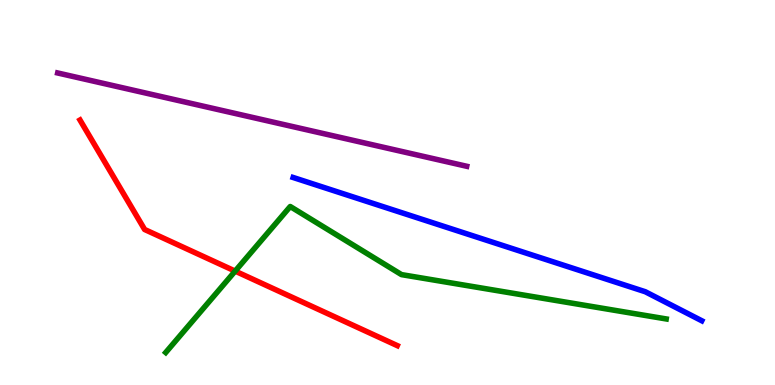[{'lines': ['blue', 'red'], 'intersections': []}, {'lines': ['green', 'red'], 'intersections': [{'x': 3.03, 'y': 2.96}]}, {'lines': ['purple', 'red'], 'intersections': []}, {'lines': ['blue', 'green'], 'intersections': []}, {'lines': ['blue', 'purple'], 'intersections': []}, {'lines': ['green', 'purple'], 'intersections': []}]